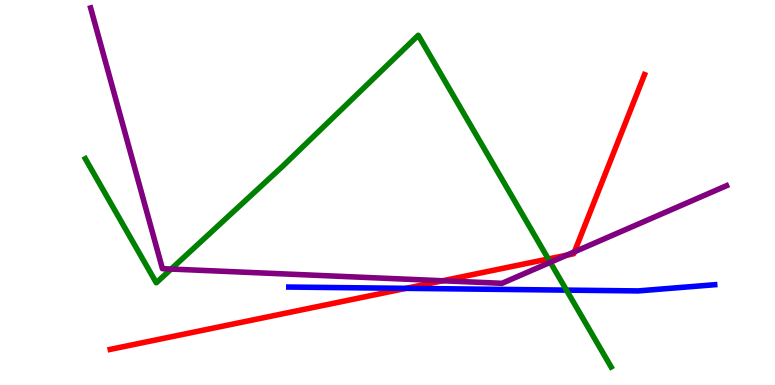[{'lines': ['blue', 'red'], 'intersections': [{'x': 5.24, 'y': 2.51}]}, {'lines': ['green', 'red'], 'intersections': [{'x': 7.08, 'y': 3.27}]}, {'lines': ['purple', 'red'], 'intersections': [{'x': 5.71, 'y': 2.71}, {'x': 7.31, 'y': 3.37}, {'x': 7.41, 'y': 3.46}]}, {'lines': ['blue', 'green'], 'intersections': [{'x': 7.31, 'y': 2.46}]}, {'lines': ['blue', 'purple'], 'intersections': []}, {'lines': ['green', 'purple'], 'intersections': [{'x': 2.21, 'y': 3.01}, {'x': 7.1, 'y': 3.19}]}]